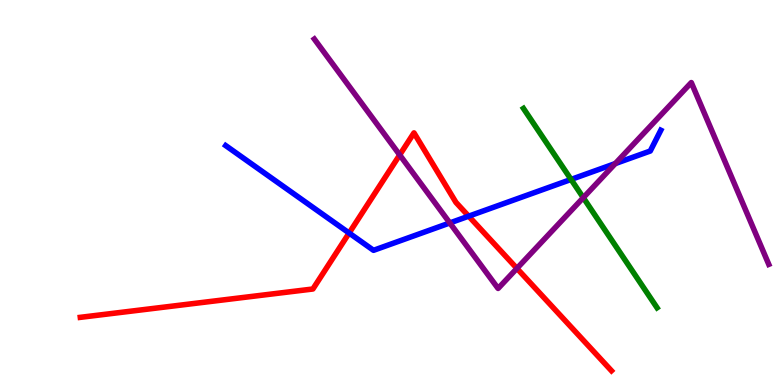[{'lines': ['blue', 'red'], 'intersections': [{'x': 4.5, 'y': 3.95}, {'x': 6.05, 'y': 4.39}]}, {'lines': ['green', 'red'], 'intersections': []}, {'lines': ['purple', 'red'], 'intersections': [{'x': 5.16, 'y': 5.98}, {'x': 6.67, 'y': 3.03}]}, {'lines': ['blue', 'green'], 'intersections': [{'x': 7.37, 'y': 5.34}]}, {'lines': ['blue', 'purple'], 'intersections': [{'x': 5.8, 'y': 4.21}, {'x': 7.94, 'y': 5.75}]}, {'lines': ['green', 'purple'], 'intersections': [{'x': 7.53, 'y': 4.87}]}]